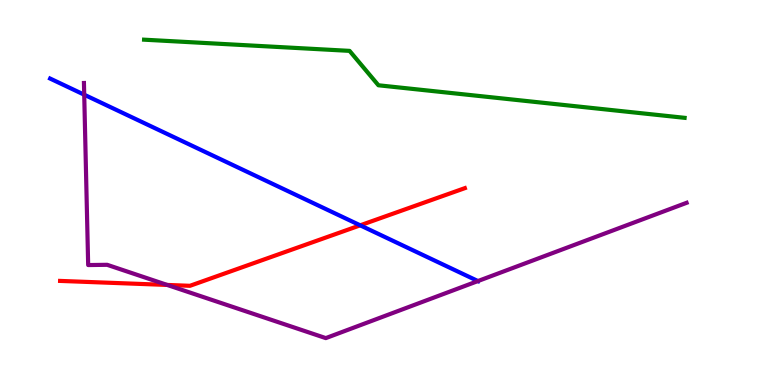[{'lines': ['blue', 'red'], 'intersections': [{'x': 4.65, 'y': 4.15}]}, {'lines': ['green', 'red'], 'intersections': []}, {'lines': ['purple', 'red'], 'intersections': [{'x': 2.16, 'y': 2.6}]}, {'lines': ['blue', 'green'], 'intersections': []}, {'lines': ['blue', 'purple'], 'intersections': [{'x': 1.09, 'y': 7.54}, {'x': 6.17, 'y': 2.7}]}, {'lines': ['green', 'purple'], 'intersections': []}]